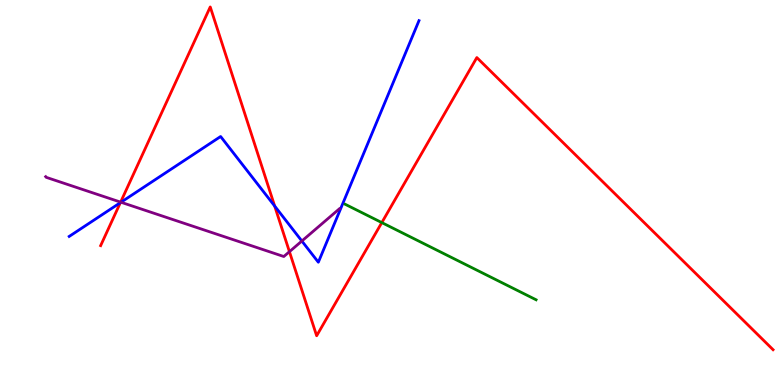[{'lines': ['blue', 'red'], 'intersections': [{'x': 1.55, 'y': 4.74}, {'x': 3.54, 'y': 4.65}]}, {'lines': ['green', 'red'], 'intersections': [{'x': 4.93, 'y': 4.22}]}, {'lines': ['purple', 'red'], 'intersections': [{'x': 1.56, 'y': 4.75}, {'x': 3.73, 'y': 3.46}]}, {'lines': ['blue', 'green'], 'intersections': []}, {'lines': ['blue', 'purple'], 'intersections': [{'x': 1.56, 'y': 4.75}, {'x': 3.89, 'y': 3.74}]}, {'lines': ['green', 'purple'], 'intersections': []}]